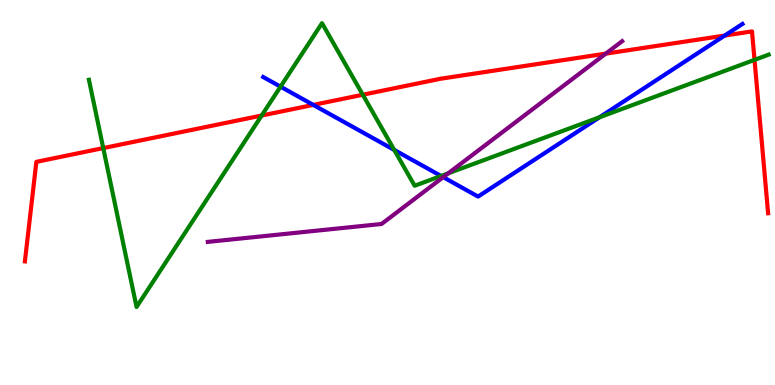[{'lines': ['blue', 'red'], 'intersections': [{'x': 4.04, 'y': 7.28}, {'x': 9.35, 'y': 9.08}]}, {'lines': ['green', 'red'], 'intersections': [{'x': 1.33, 'y': 6.15}, {'x': 3.38, 'y': 7.0}, {'x': 4.68, 'y': 7.54}, {'x': 9.74, 'y': 8.45}]}, {'lines': ['purple', 'red'], 'intersections': [{'x': 7.82, 'y': 8.61}]}, {'lines': ['blue', 'green'], 'intersections': [{'x': 3.62, 'y': 7.75}, {'x': 5.09, 'y': 6.11}, {'x': 5.69, 'y': 5.43}, {'x': 7.74, 'y': 6.95}]}, {'lines': ['blue', 'purple'], 'intersections': [{'x': 5.72, 'y': 5.4}]}, {'lines': ['green', 'purple'], 'intersections': [{'x': 5.78, 'y': 5.5}]}]